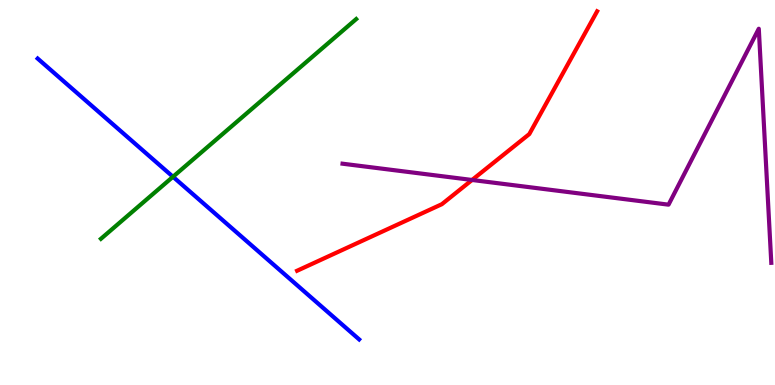[{'lines': ['blue', 'red'], 'intersections': []}, {'lines': ['green', 'red'], 'intersections': []}, {'lines': ['purple', 'red'], 'intersections': [{'x': 6.09, 'y': 5.33}]}, {'lines': ['blue', 'green'], 'intersections': [{'x': 2.23, 'y': 5.41}]}, {'lines': ['blue', 'purple'], 'intersections': []}, {'lines': ['green', 'purple'], 'intersections': []}]